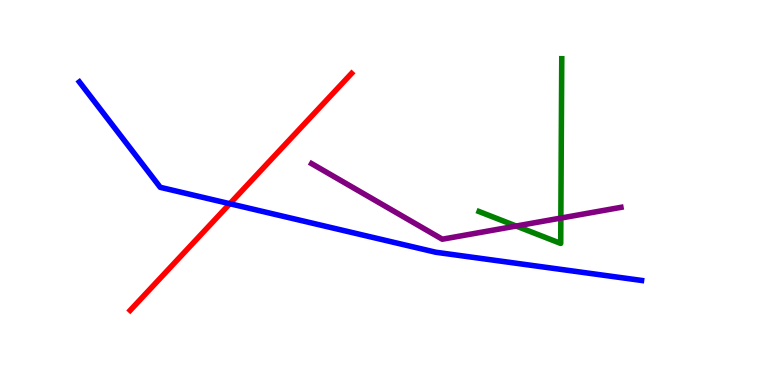[{'lines': ['blue', 'red'], 'intersections': [{'x': 2.97, 'y': 4.71}]}, {'lines': ['green', 'red'], 'intersections': []}, {'lines': ['purple', 'red'], 'intersections': []}, {'lines': ['blue', 'green'], 'intersections': []}, {'lines': ['blue', 'purple'], 'intersections': []}, {'lines': ['green', 'purple'], 'intersections': [{'x': 6.66, 'y': 4.13}, {'x': 7.24, 'y': 4.34}]}]